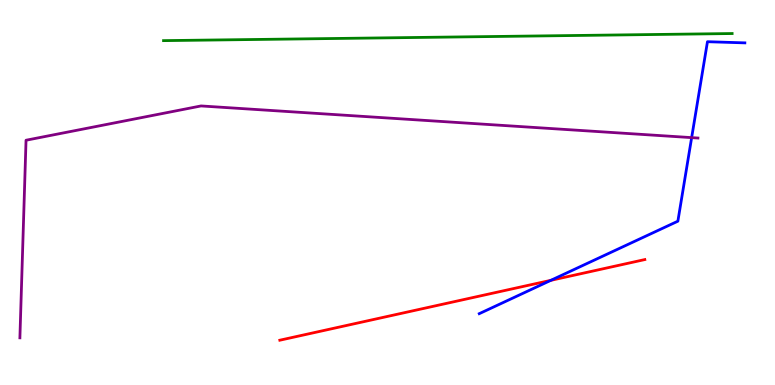[{'lines': ['blue', 'red'], 'intersections': [{'x': 7.11, 'y': 2.72}]}, {'lines': ['green', 'red'], 'intersections': []}, {'lines': ['purple', 'red'], 'intersections': []}, {'lines': ['blue', 'green'], 'intersections': []}, {'lines': ['blue', 'purple'], 'intersections': [{'x': 8.92, 'y': 6.43}]}, {'lines': ['green', 'purple'], 'intersections': []}]